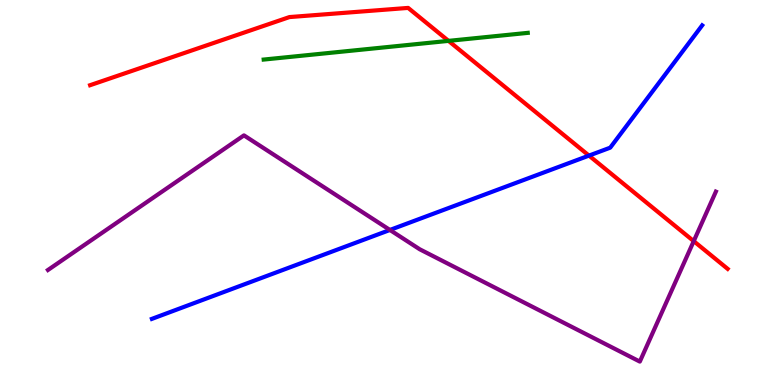[{'lines': ['blue', 'red'], 'intersections': [{'x': 7.6, 'y': 5.96}]}, {'lines': ['green', 'red'], 'intersections': [{'x': 5.79, 'y': 8.94}]}, {'lines': ['purple', 'red'], 'intersections': [{'x': 8.95, 'y': 3.74}]}, {'lines': ['blue', 'green'], 'intersections': []}, {'lines': ['blue', 'purple'], 'intersections': [{'x': 5.03, 'y': 4.03}]}, {'lines': ['green', 'purple'], 'intersections': []}]